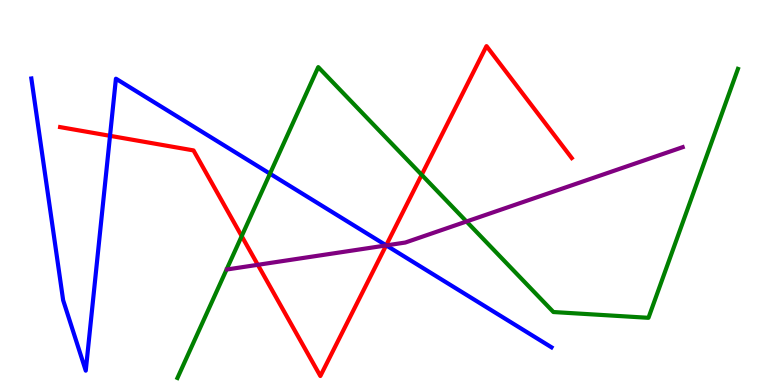[{'lines': ['blue', 'red'], 'intersections': [{'x': 1.42, 'y': 6.47}, {'x': 4.98, 'y': 3.63}]}, {'lines': ['green', 'red'], 'intersections': [{'x': 3.12, 'y': 3.87}, {'x': 5.44, 'y': 5.46}]}, {'lines': ['purple', 'red'], 'intersections': [{'x': 3.33, 'y': 3.12}, {'x': 4.98, 'y': 3.63}]}, {'lines': ['blue', 'green'], 'intersections': [{'x': 3.48, 'y': 5.49}]}, {'lines': ['blue', 'purple'], 'intersections': [{'x': 4.98, 'y': 3.63}]}, {'lines': ['green', 'purple'], 'intersections': [{'x': 6.02, 'y': 4.25}]}]